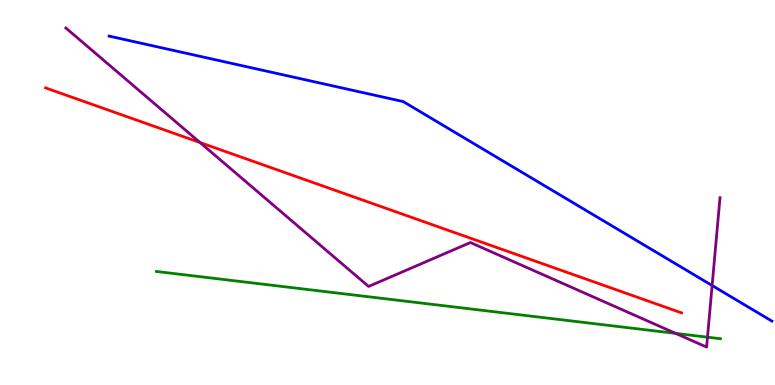[{'lines': ['blue', 'red'], 'intersections': []}, {'lines': ['green', 'red'], 'intersections': []}, {'lines': ['purple', 'red'], 'intersections': [{'x': 2.58, 'y': 6.3}]}, {'lines': ['blue', 'green'], 'intersections': []}, {'lines': ['blue', 'purple'], 'intersections': [{'x': 9.19, 'y': 2.58}]}, {'lines': ['green', 'purple'], 'intersections': [{'x': 8.72, 'y': 1.34}, {'x': 9.13, 'y': 1.24}]}]